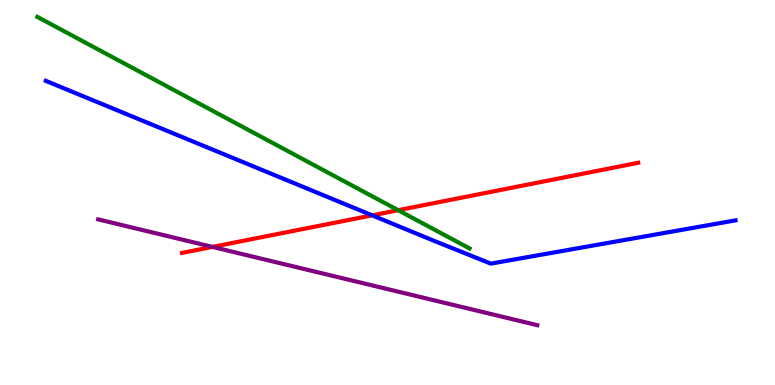[{'lines': ['blue', 'red'], 'intersections': [{'x': 4.8, 'y': 4.41}]}, {'lines': ['green', 'red'], 'intersections': [{'x': 5.14, 'y': 4.54}]}, {'lines': ['purple', 'red'], 'intersections': [{'x': 2.74, 'y': 3.59}]}, {'lines': ['blue', 'green'], 'intersections': []}, {'lines': ['blue', 'purple'], 'intersections': []}, {'lines': ['green', 'purple'], 'intersections': []}]